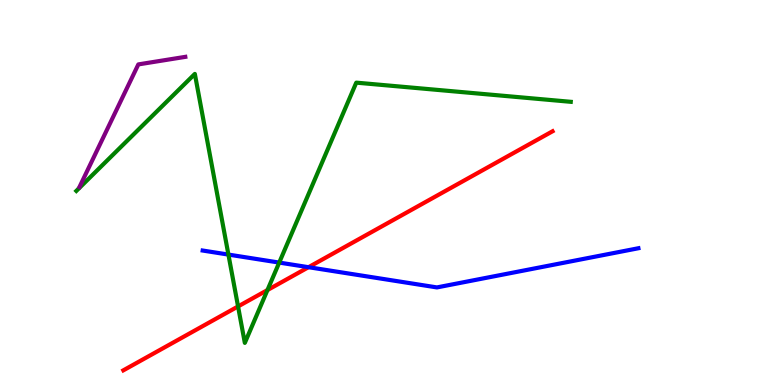[{'lines': ['blue', 'red'], 'intersections': [{'x': 3.98, 'y': 3.06}]}, {'lines': ['green', 'red'], 'intersections': [{'x': 3.07, 'y': 2.04}, {'x': 3.45, 'y': 2.47}]}, {'lines': ['purple', 'red'], 'intersections': []}, {'lines': ['blue', 'green'], 'intersections': [{'x': 2.95, 'y': 3.39}, {'x': 3.6, 'y': 3.18}]}, {'lines': ['blue', 'purple'], 'intersections': []}, {'lines': ['green', 'purple'], 'intersections': []}]